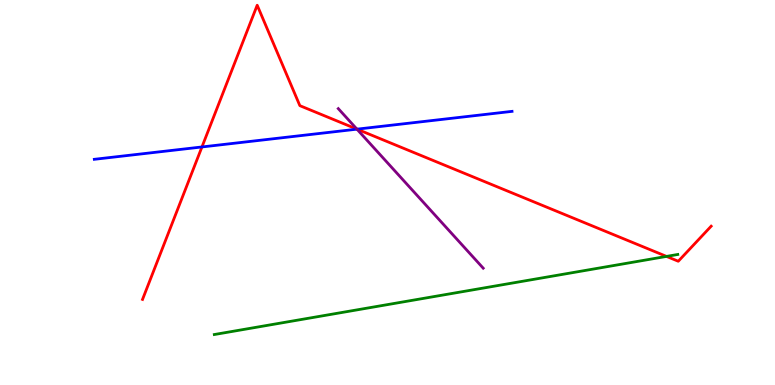[{'lines': ['blue', 'red'], 'intersections': [{'x': 2.61, 'y': 6.18}, {'x': 4.61, 'y': 6.65}]}, {'lines': ['green', 'red'], 'intersections': [{'x': 8.6, 'y': 3.34}]}, {'lines': ['purple', 'red'], 'intersections': [{'x': 4.61, 'y': 6.65}]}, {'lines': ['blue', 'green'], 'intersections': []}, {'lines': ['blue', 'purple'], 'intersections': [{'x': 4.61, 'y': 6.65}]}, {'lines': ['green', 'purple'], 'intersections': []}]